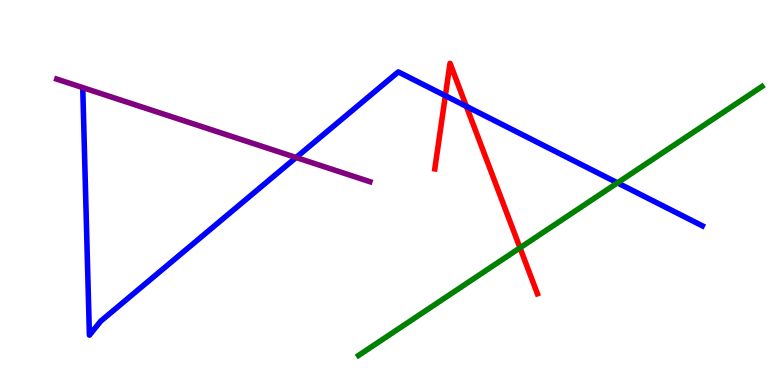[{'lines': ['blue', 'red'], 'intersections': [{'x': 5.75, 'y': 7.51}, {'x': 6.02, 'y': 7.24}]}, {'lines': ['green', 'red'], 'intersections': [{'x': 6.71, 'y': 3.56}]}, {'lines': ['purple', 'red'], 'intersections': []}, {'lines': ['blue', 'green'], 'intersections': [{'x': 7.97, 'y': 5.25}]}, {'lines': ['blue', 'purple'], 'intersections': [{'x': 3.82, 'y': 5.91}]}, {'lines': ['green', 'purple'], 'intersections': []}]